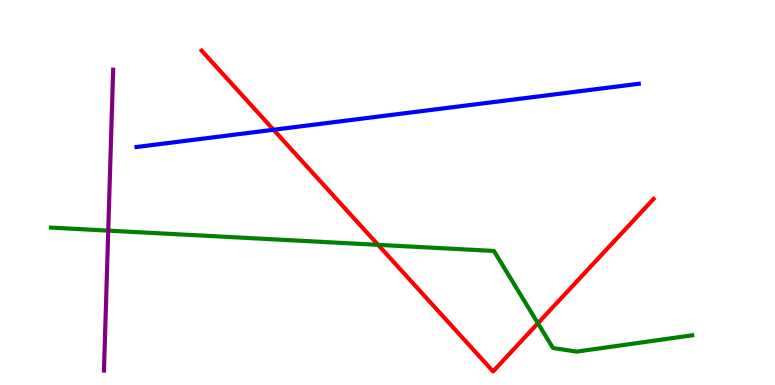[{'lines': ['blue', 'red'], 'intersections': [{'x': 3.53, 'y': 6.63}]}, {'lines': ['green', 'red'], 'intersections': [{'x': 4.88, 'y': 3.64}, {'x': 6.94, 'y': 1.6}]}, {'lines': ['purple', 'red'], 'intersections': []}, {'lines': ['blue', 'green'], 'intersections': []}, {'lines': ['blue', 'purple'], 'intersections': []}, {'lines': ['green', 'purple'], 'intersections': [{'x': 1.4, 'y': 4.01}]}]